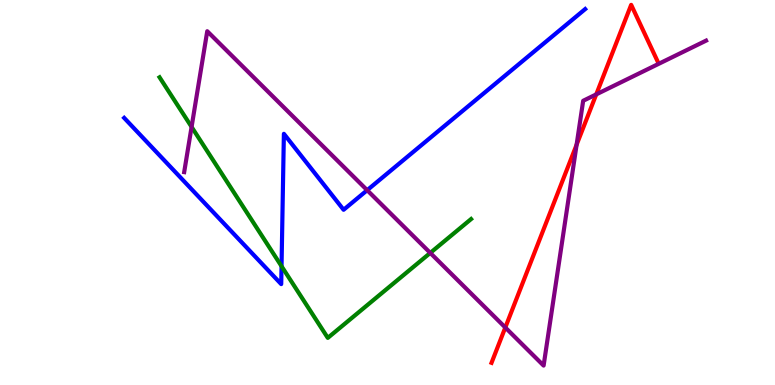[{'lines': ['blue', 'red'], 'intersections': []}, {'lines': ['green', 'red'], 'intersections': []}, {'lines': ['purple', 'red'], 'intersections': [{'x': 6.52, 'y': 1.49}, {'x': 7.44, 'y': 6.24}, {'x': 7.69, 'y': 7.55}]}, {'lines': ['blue', 'green'], 'intersections': [{'x': 3.63, 'y': 3.08}]}, {'lines': ['blue', 'purple'], 'intersections': [{'x': 4.74, 'y': 5.06}]}, {'lines': ['green', 'purple'], 'intersections': [{'x': 2.47, 'y': 6.7}, {'x': 5.55, 'y': 3.43}]}]